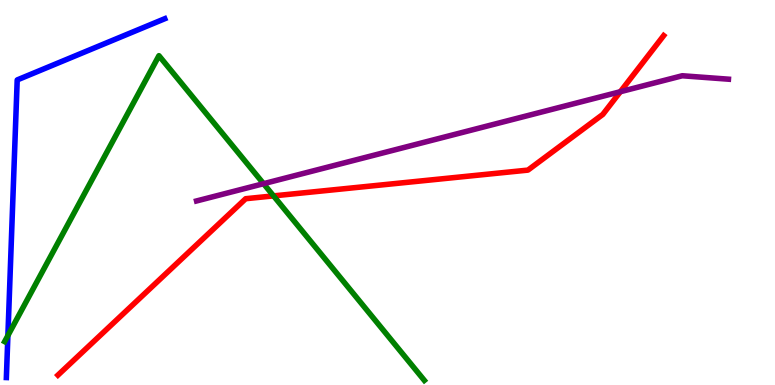[{'lines': ['blue', 'red'], 'intersections': []}, {'lines': ['green', 'red'], 'intersections': [{'x': 3.53, 'y': 4.91}]}, {'lines': ['purple', 'red'], 'intersections': [{'x': 8.0, 'y': 7.62}]}, {'lines': ['blue', 'green'], 'intersections': [{'x': 0.102, 'y': 1.28}]}, {'lines': ['blue', 'purple'], 'intersections': []}, {'lines': ['green', 'purple'], 'intersections': [{'x': 3.4, 'y': 5.23}]}]